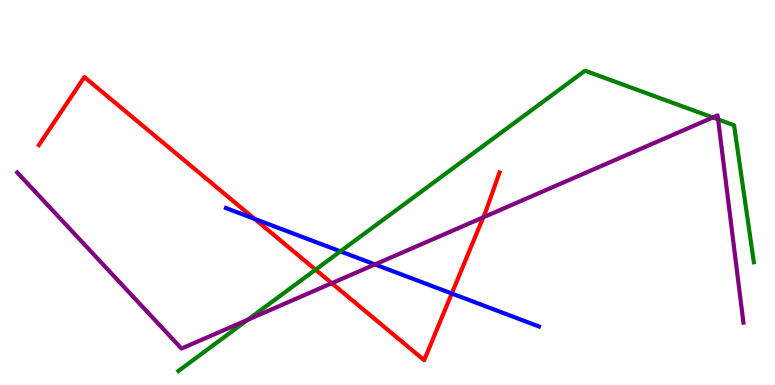[{'lines': ['blue', 'red'], 'intersections': [{'x': 3.28, 'y': 4.31}, {'x': 5.83, 'y': 2.38}]}, {'lines': ['green', 'red'], 'intersections': [{'x': 4.07, 'y': 3.0}]}, {'lines': ['purple', 'red'], 'intersections': [{'x': 4.28, 'y': 2.64}, {'x': 6.24, 'y': 4.36}]}, {'lines': ['blue', 'green'], 'intersections': [{'x': 4.39, 'y': 3.47}]}, {'lines': ['blue', 'purple'], 'intersections': [{'x': 4.84, 'y': 3.13}]}, {'lines': ['green', 'purple'], 'intersections': [{'x': 3.2, 'y': 1.7}, {'x': 9.2, 'y': 6.95}, {'x': 9.27, 'y': 6.9}]}]